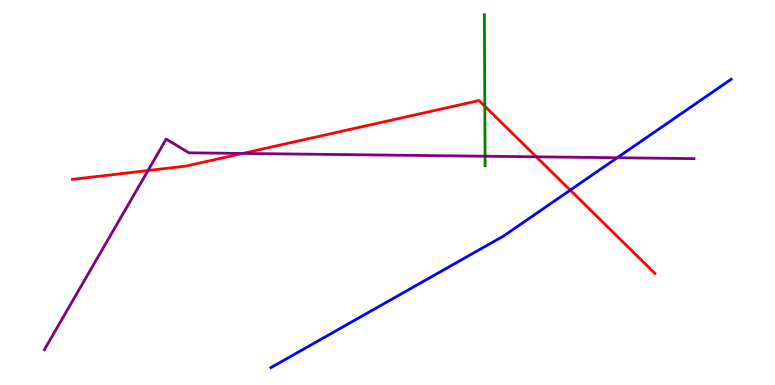[{'lines': ['blue', 'red'], 'intersections': [{'x': 7.36, 'y': 5.06}]}, {'lines': ['green', 'red'], 'intersections': [{'x': 6.26, 'y': 7.24}]}, {'lines': ['purple', 'red'], 'intersections': [{'x': 1.91, 'y': 5.57}, {'x': 3.13, 'y': 6.01}, {'x': 6.92, 'y': 5.93}]}, {'lines': ['blue', 'green'], 'intersections': []}, {'lines': ['blue', 'purple'], 'intersections': [{'x': 7.96, 'y': 5.9}]}, {'lines': ['green', 'purple'], 'intersections': [{'x': 6.26, 'y': 5.94}]}]